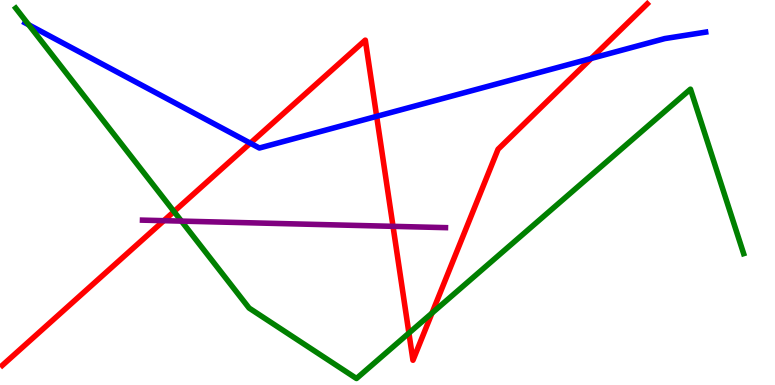[{'lines': ['blue', 'red'], 'intersections': [{'x': 3.23, 'y': 6.28}, {'x': 4.86, 'y': 6.98}, {'x': 7.63, 'y': 8.48}]}, {'lines': ['green', 'red'], 'intersections': [{'x': 2.25, 'y': 4.51}, {'x': 5.28, 'y': 1.35}, {'x': 5.57, 'y': 1.87}]}, {'lines': ['purple', 'red'], 'intersections': [{'x': 2.11, 'y': 4.27}, {'x': 5.07, 'y': 4.12}]}, {'lines': ['blue', 'green'], 'intersections': [{'x': 0.37, 'y': 9.36}]}, {'lines': ['blue', 'purple'], 'intersections': []}, {'lines': ['green', 'purple'], 'intersections': [{'x': 2.34, 'y': 4.26}]}]